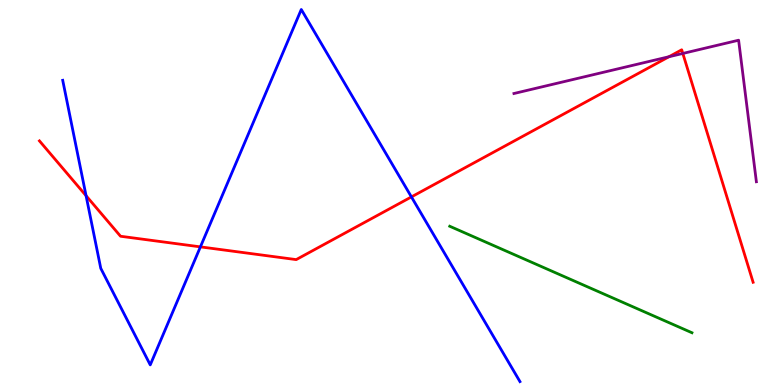[{'lines': ['blue', 'red'], 'intersections': [{'x': 1.11, 'y': 4.92}, {'x': 2.59, 'y': 3.59}, {'x': 5.31, 'y': 4.89}]}, {'lines': ['green', 'red'], 'intersections': []}, {'lines': ['purple', 'red'], 'intersections': [{'x': 8.63, 'y': 8.53}, {'x': 8.81, 'y': 8.61}]}, {'lines': ['blue', 'green'], 'intersections': []}, {'lines': ['blue', 'purple'], 'intersections': []}, {'lines': ['green', 'purple'], 'intersections': []}]